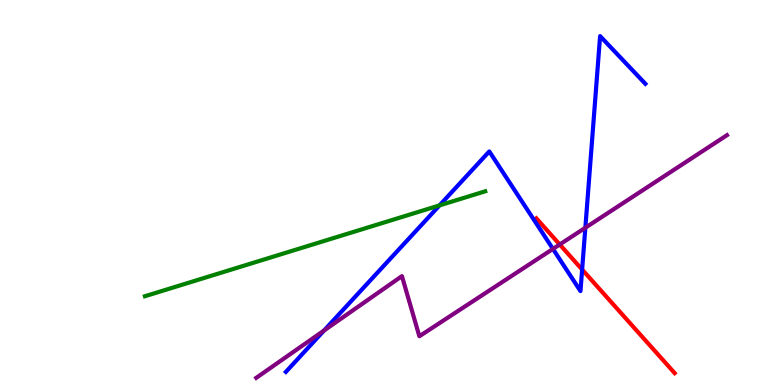[{'lines': ['blue', 'red'], 'intersections': [{'x': 7.51, 'y': 3.0}]}, {'lines': ['green', 'red'], 'intersections': []}, {'lines': ['purple', 'red'], 'intersections': [{'x': 7.22, 'y': 3.65}]}, {'lines': ['blue', 'green'], 'intersections': [{'x': 5.67, 'y': 4.67}]}, {'lines': ['blue', 'purple'], 'intersections': [{'x': 4.18, 'y': 1.42}, {'x': 7.13, 'y': 3.53}, {'x': 7.55, 'y': 4.08}]}, {'lines': ['green', 'purple'], 'intersections': []}]